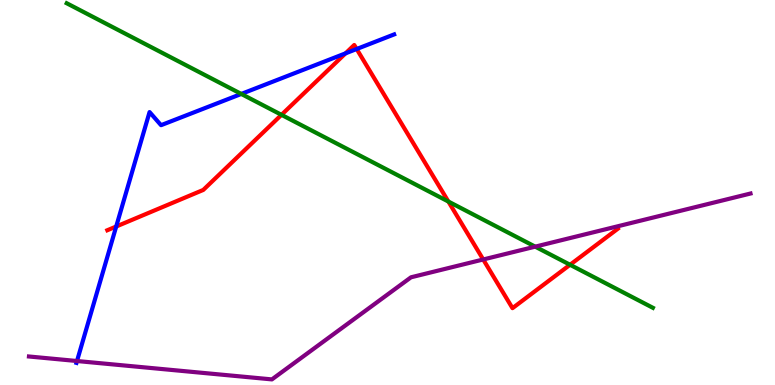[{'lines': ['blue', 'red'], 'intersections': [{'x': 1.5, 'y': 4.12}, {'x': 4.46, 'y': 8.61}, {'x': 4.6, 'y': 8.73}]}, {'lines': ['green', 'red'], 'intersections': [{'x': 3.63, 'y': 7.02}, {'x': 5.79, 'y': 4.77}, {'x': 7.36, 'y': 3.12}]}, {'lines': ['purple', 'red'], 'intersections': [{'x': 6.23, 'y': 3.26}]}, {'lines': ['blue', 'green'], 'intersections': [{'x': 3.11, 'y': 7.56}]}, {'lines': ['blue', 'purple'], 'intersections': [{'x': 0.993, 'y': 0.623}]}, {'lines': ['green', 'purple'], 'intersections': [{'x': 6.91, 'y': 3.59}]}]